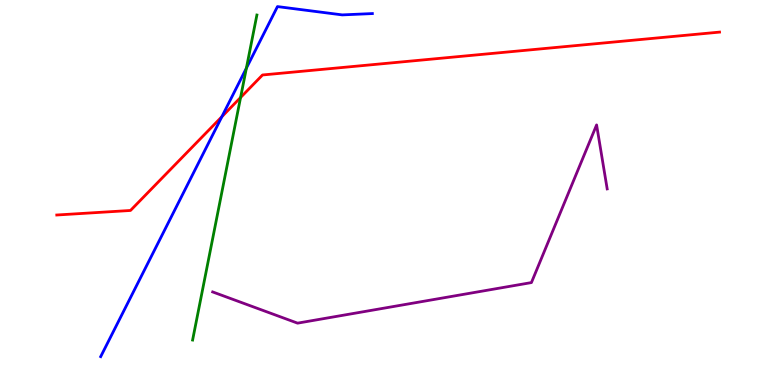[{'lines': ['blue', 'red'], 'intersections': [{'x': 2.86, 'y': 6.97}]}, {'lines': ['green', 'red'], 'intersections': [{'x': 3.1, 'y': 7.47}]}, {'lines': ['purple', 'red'], 'intersections': []}, {'lines': ['blue', 'green'], 'intersections': [{'x': 3.18, 'y': 8.23}]}, {'lines': ['blue', 'purple'], 'intersections': []}, {'lines': ['green', 'purple'], 'intersections': []}]